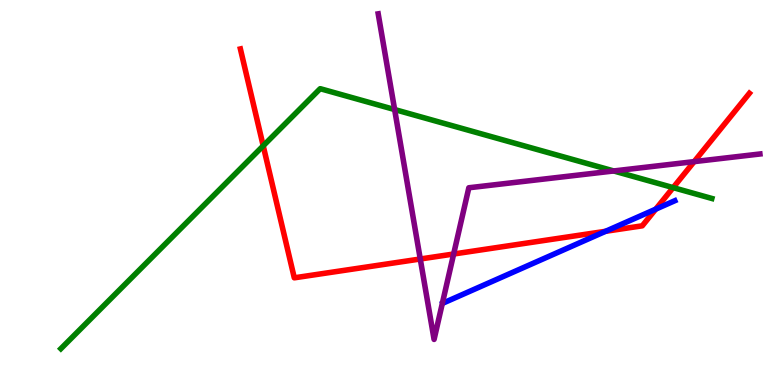[{'lines': ['blue', 'red'], 'intersections': [{'x': 7.81, 'y': 3.99}, {'x': 8.46, 'y': 4.57}]}, {'lines': ['green', 'red'], 'intersections': [{'x': 3.4, 'y': 6.21}, {'x': 8.69, 'y': 5.13}]}, {'lines': ['purple', 'red'], 'intersections': [{'x': 5.42, 'y': 3.27}, {'x': 5.85, 'y': 3.4}, {'x': 8.96, 'y': 5.8}]}, {'lines': ['blue', 'green'], 'intersections': []}, {'lines': ['blue', 'purple'], 'intersections': []}, {'lines': ['green', 'purple'], 'intersections': [{'x': 5.09, 'y': 7.15}, {'x': 7.92, 'y': 5.56}]}]